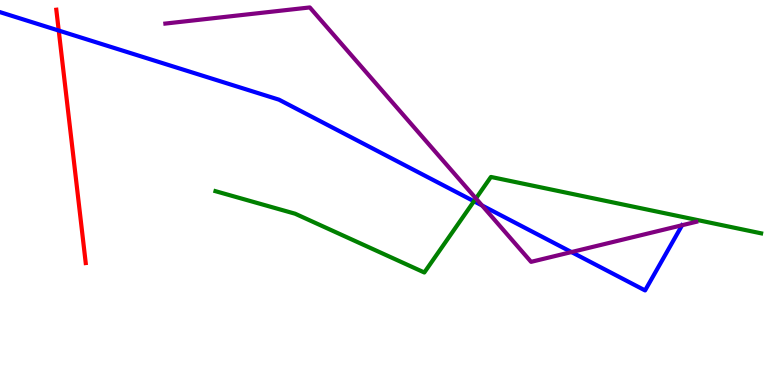[{'lines': ['blue', 'red'], 'intersections': [{'x': 0.758, 'y': 9.21}]}, {'lines': ['green', 'red'], 'intersections': []}, {'lines': ['purple', 'red'], 'intersections': []}, {'lines': ['blue', 'green'], 'intersections': [{'x': 6.12, 'y': 4.77}]}, {'lines': ['blue', 'purple'], 'intersections': [{'x': 6.22, 'y': 4.66}, {'x': 7.37, 'y': 3.45}, {'x': 8.8, 'y': 4.15}]}, {'lines': ['green', 'purple'], 'intersections': [{'x': 6.14, 'y': 4.85}]}]